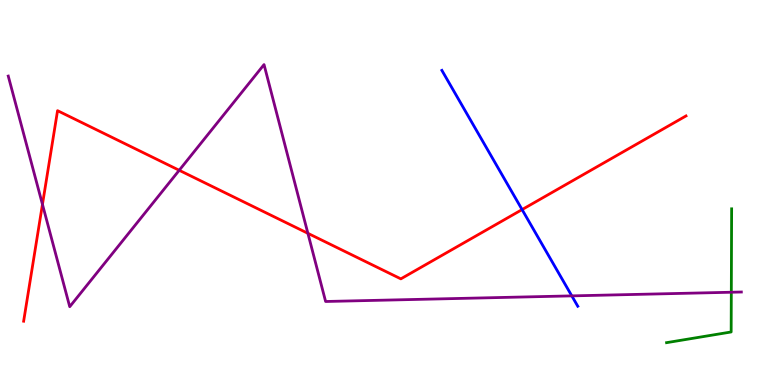[{'lines': ['blue', 'red'], 'intersections': [{'x': 6.74, 'y': 4.56}]}, {'lines': ['green', 'red'], 'intersections': []}, {'lines': ['purple', 'red'], 'intersections': [{'x': 0.548, 'y': 4.69}, {'x': 2.31, 'y': 5.58}, {'x': 3.97, 'y': 3.94}]}, {'lines': ['blue', 'green'], 'intersections': []}, {'lines': ['blue', 'purple'], 'intersections': [{'x': 7.38, 'y': 2.31}]}, {'lines': ['green', 'purple'], 'intersections': [{'x': 9.44, 'y': 2.41}]}]